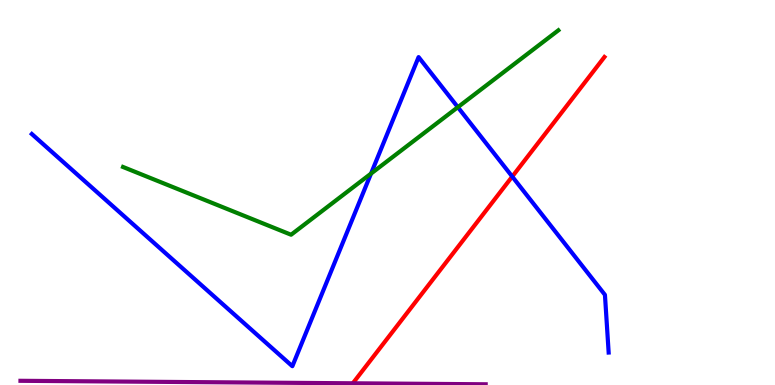[{'lines': ['blue', 'red'], 'intersections': [{'x': 6.61, 'y': 5.41}]}, {'lines': ['green', 'red'], 'intersections': []}, {'lines': ['purple', 'red'], 'intersections': [{'x': 4.55, 'y': 0.0445}]}, {'lines': ['blue', 'green'], 'intersections': [{'x': 4.79, 'y': 5.49}, {'x': 5.91, 'y': 7.22}]}, {'lines': ['blue', 'purple'], 'intersections': []}, {'lines': ['green', 'purple'], 'intersections': []}]